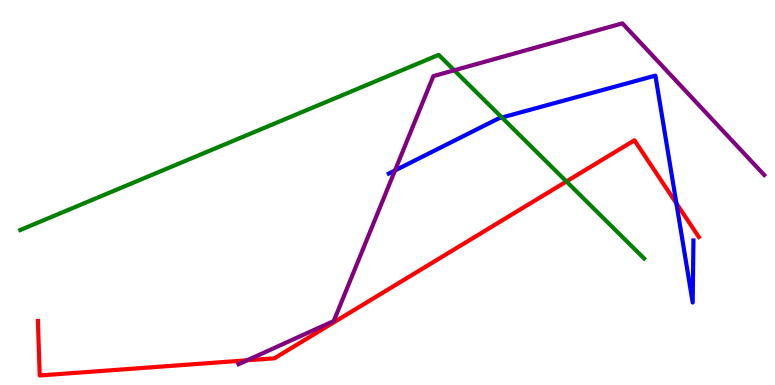[{'lines': ['blue', 'red'], 'intersections': [{'x': 8.73, 'y': 4.72}]}, {'lines': ['green', 'red'], 'intersections': [{'x': 7.31, 'y': 5.29}]}, {'lines': ['purple', 'red'], 'intersections': [{'x': 3.19, 'y': 0.642}]}, {'lines': ['blue', 'green'], 'intersections': [{'x': 6.48, 'y': 6.95}]}, {'lines': ['blue', 'purple'], 'intersections': [{'x': 5.1, 'y': 5.57}]}, {'lines': ['green', 'purple'], 'intersections': [{'x': 5.86, 'y': 8.17}]}]